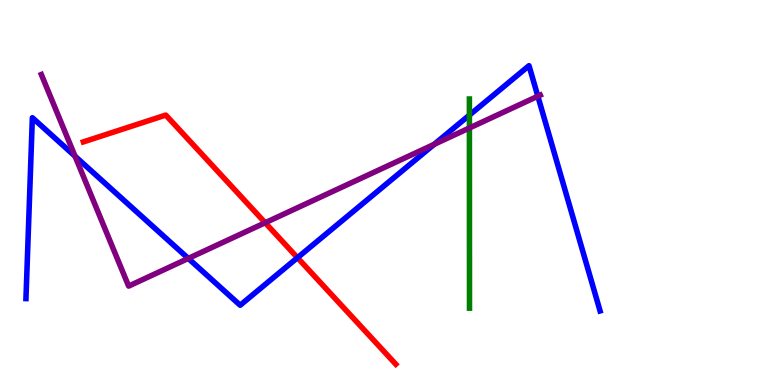[{'lines': ['blue', 'red'], 'intersections': [{'x': 3.84, 'y': 3.31}]}, {'lines': ['green', 'red'], 'intersections': []}, {'lines': ['purple', 'red'], 'intersections': [{'x': 3.42, 'y': 4.21}]}, {'lines': ['blue', 'green'], 'intersections': [{'x': 6.06, 'y': 7.01}]}, {'lines': ['blue', 'purple'], 'intersections': [{'x': 0.968, 'y': 5.94}, {'x': 2.43, 'y': 3.29}, {'x': 5.6, 'y': 6.25}, {'x': 6.94, 'y': 7.5}]}, {'lines': ['green', 'purple'], 'intersections': [{'x': 6.06, 'y': 6.68}]}]